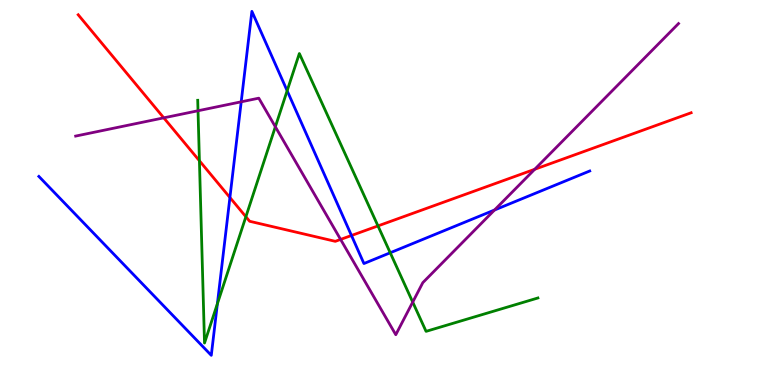[{'lines': ['blue', 'red'], 'intersections': [{'x': 2.97, 'y': 4.87}, {'x': 4.54, 'y': 3.88}]}, {'lines': ['green', 'red'], 'intersections': [{'x': 2.57, 'y': 5.82}, {'x': 3.17, 'y': 4.37}, {'x': 4.88, 'y': 4.13}]}, {'lines': ['purple', 'red'], 'intersections': [{'x': 2.11, 'y': 6.94}, {'x': 4.39, 'y': 3.78}, {'x': 6.9, 'y': 5.6}]}, {'lines': ['blue', 'green'], 'intersections': [{'x': 2.8, 'y': 2.11}, {'x': 3.71, 'y': 7.64}, {'x': 5.04, 'y': 3.43}]}, {'lines': ['blue', 'purple'], 'intersections': [{'x': 3.11, 'y': 7.36}, {'x': 6.38, 'y': 4.54}]}, {'lines': ['green', 'purple'], 'intersections': [{'x': 2.56, 'y': 7.12}, {'x': 3.55, 'y': 6.71}, {'x': 5.33, 'y': 2.15}]}]